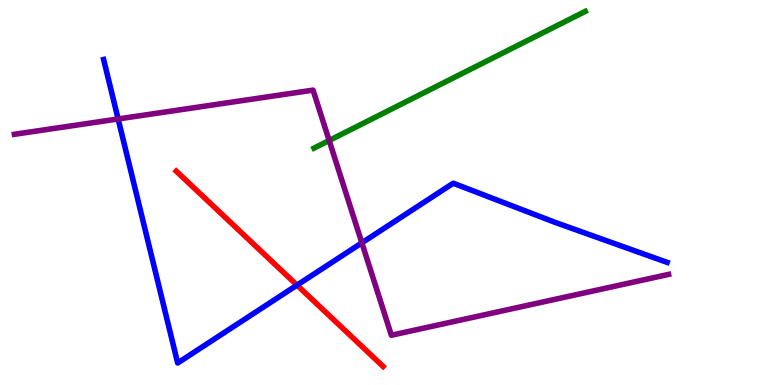[{'lines': ['blue', 'red'], 'intersections': [{'x': 3.83, 'y': 2.59}]}, {'lines': ['green', 'red'], 'intersections': []}, {'lines': ['purple', 'red'], 'intersections': []}, {'lines': ['blue', 'green'], 'intersections': []}, {'lines': ['blue', 'purple'], 'intersections': [{'x': 1.52, 'y': 6.91}, {'x': 4.67, 'y': 3.69}]}, {'lines': ['green', 'purple'], 'intersections': [{'x': 4.25, 'y': 6.35}]}]